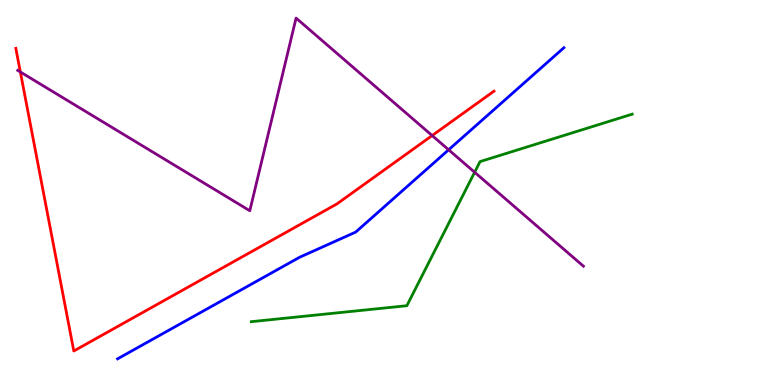[{'lines': ['blue', 'red'], 'intersections': []}, {'lines': ['green', 'red'], 'intersections': []}, {'lines': ['purple', 'red'], 'intersections': [{'x': 0.263, 'y': 8.13}, {'x': 5.58, 'y': 6.48}]}, {'lines': ['blue', 'green'], 'intersections': []}, {'lines': ['blue', 'purple'], 'intersections': [{'x': 5.79, 'y': 6.11}]}, {'lines': ['green', 'purple'], 'intersections': [{'x': 6.12, 'y': 5.53}]}]